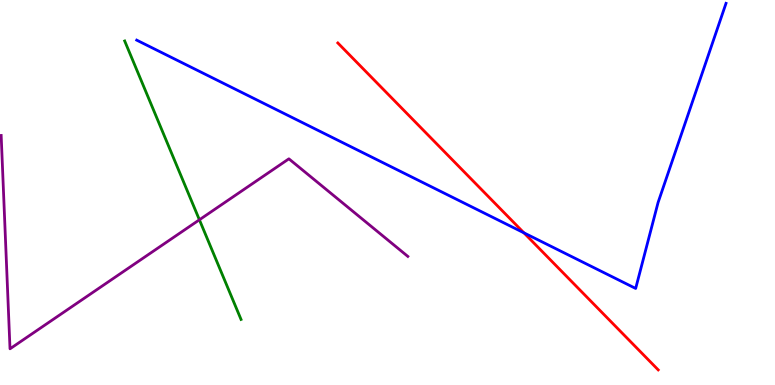[{'lines': ['blue', 'red'], 'intersections': [{'x': 6.76, 'y': 3.95}]}, {'lines': ['green', 'red'], 'intersections': []}, {'lines': ['purple', 'red'], 'intersections': []}, {'lines': ['blue', 'green'], 'intersections': []}, {'lines': ['blue', 'purple'], 'intersections': []}, {'lines': ['green', 'purple'], 'intersections': [{'x': 2.57, 'y': 4.29}]}]